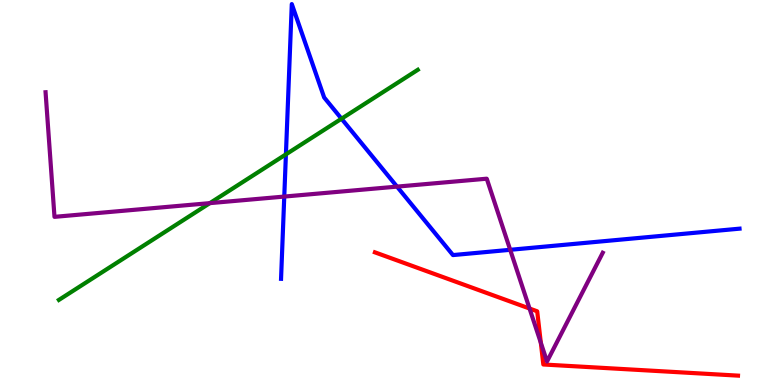[{'lines': ['blue', 'red'], 'intersections': []}, {'lines': ['green', 'red'], 'intersections': []}, {'lines': ['purple', 'red'], 'intersections': [{'x': 6.83, 'y': 1.99}, {'x': 6.98, 'y': 1.1}]}, {'lines': ['blue', 'green'], 'intersections': [{'x': 3.69, 'y': 5.99}, {'x': 4.41, 'y': 6.92}]}, {'lines': ['blue', 'purple'], 'intersections': [{'x': 3.67, 'y': 4.89}, {'x': 5.12, 'y': 5.15}, {'x': 6.58, 'y': 3.51}]}, {'lines': ['green', 'purple'], 'intersections': [{'x': 2.71, 'y': 4.72}]}]